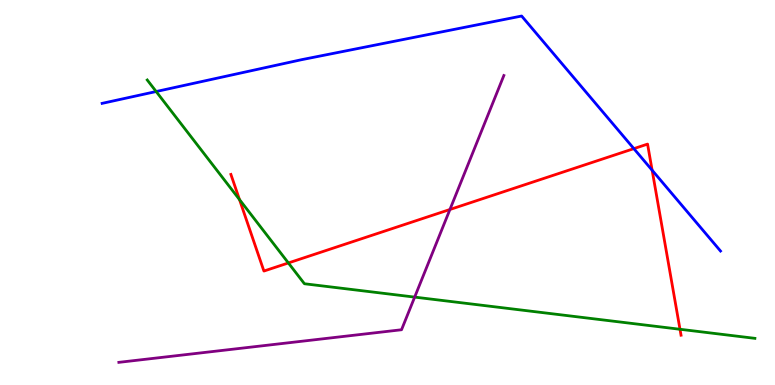[{'lines': ['blue', 'red'], 'intersections': [{'x': 8.18, 'y': 6.14}, {'x': 8.41, 'y': 5.58}]}, {'lines': ['green', 'red'], 'intersections': [{'x': 3.09, 'y': 4.82}, {'x': 3.72, 'y': 3.17}, {'x': 8.77, 'y': 1.45}]}, {'lines': ['purple', 'red'], 'intersections': [{'x': 5.81, 'y': 4.56}]}, {'lines': ['blue', 'green'], 'intersections': [{'x': 2.01, 'y': 7.62}]}, {'lines': ['blue', 'purple'], 'intersections': []}, {'lines': ['green', 'purple'], 'intersections': [{'x': 5.35, 'y': 2.28}]}]